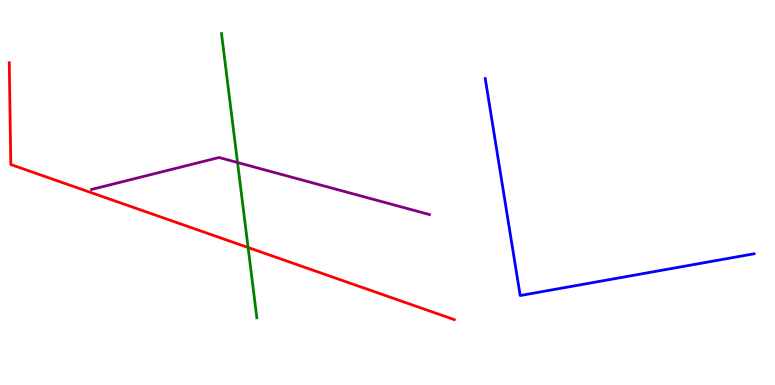[{'lines': ['blue', 'red'], 'intersections': []}, {'lines': ['green', 'red'], 'intersections': [{'x': 3.2, 'y': 3.57}]}, {'lines': ['purple', 'red'], 'intersections': []}, {'lines': ['blue', 'green'], 'intersections': []}, {'lines': ['blue', 'purple'], 'intersections': []}, {'lines': ['green', 'purple'], 'intersections': [{'x': 3.06, 'y': 5.78}]}]